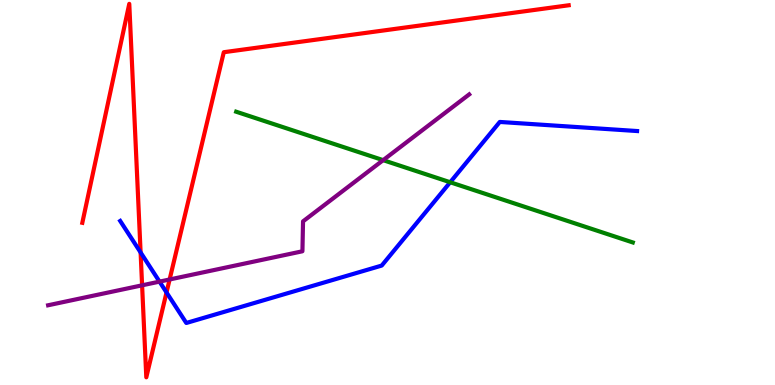[{'lines': ['blue', 'red'], 'intersections': [{'x': 1.81, 'y': 3.44}, {'x': 2.15, 'y': 2.4}]}, {'lines': ['green', 'red'], 'intersections': []}, {'lines': ['purple', 'red'], 'intersections': [{'x': 1.83, 'y': 2.59}, {'x': 2.19, 'y': 2.74}]}, {'lines': ['blue', 'green'], 'intersections': [{'x': 5.81, 'y': 5.27}]}, {'lines': ['blue', 'purple'], 'intersections': [{'x': 2.06, 'y': 2.69}]}, {'lines': ['green', 'purple'], 'intersections': [{'x': 4.94, 'y': 5.84}]}]